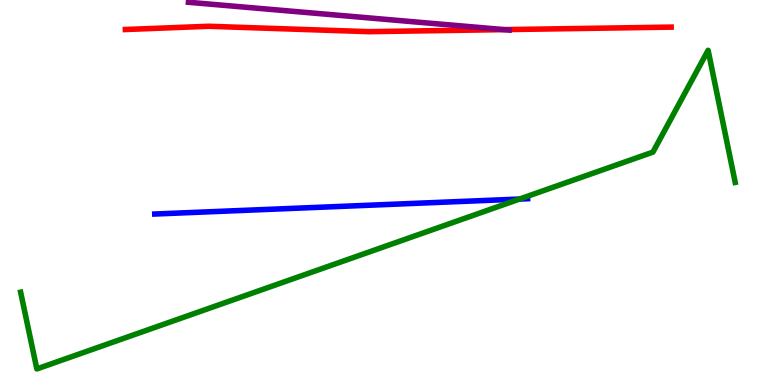[{'lines': ['blue', 'red'], 'intersections': []}, {'lines': ['green', 'red'], 'intersections': []}, {'lines': ['purple', 'red'], 'intersections': [{'x': 6.5, 'y': 9.23}]}, {'lines': ['blue', 'green'], 'intersections': [{'x': 6.7, 'y': 4.83}]}, {'lines': ['blue', 'purple'], 'intersections': []}, {'lines': ['green', 'purple'], 'intersections': []}]